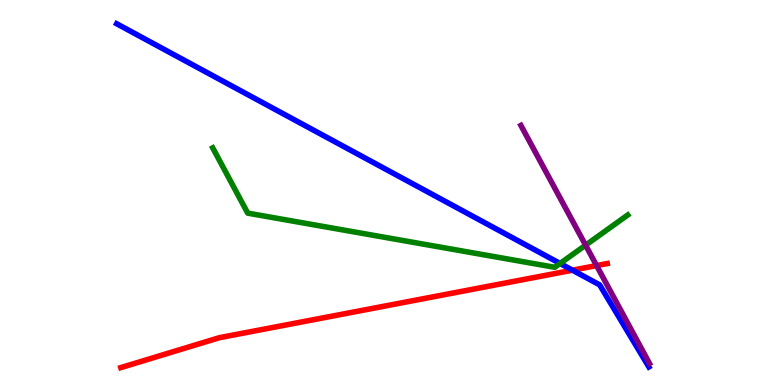[{'lines': ['blue', 'red'], 'intersections': [{'x': 7.39, 'y': 2.98}]}, {'lines': ['green', 'red'], 'intersections': []}, {'lines': ['purple', 'red'], 'intersections': [{'x': 7.7, 'y': 3.1}]}, {'lines': ['blue', 'green'], 'intersections': [{'x': 7.23, 'y': 3.16}]}, {'lines': ['blue', 'purple'], 'intersections': []}, {'lines': ['green', 'purple'], 'intersections': [{'x': 7.56, 'y': 3.63}]}]